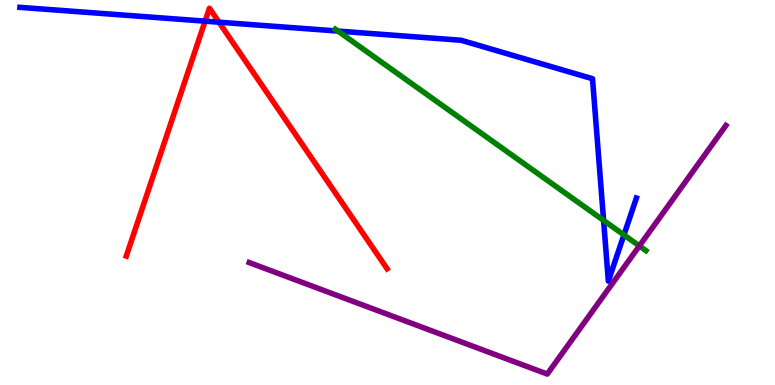[{'lines': ['blue', 'red'], 'intersections': [{'x': 2.65, 'y': 9.45}, {'x': 2.83, 'y': 9.42}]}, {'lines': ['green', 'red'], 'intersections': []}, {'lines': ['purple', 'red'], 'intersections': []}, {'lines': ['blue', 'green'], 'intersections': [{'x': 4.36, 'y': 9.19}, {'x': 7.79, 'y': 4.27}, {'x': 8.05, 'y': 3.9}]}, {'lines': ['blue', 'purple'], 'intersections': []}, {'lines': ['green', 'purple'], 'intersections': [{'x': 8.25, 'y': 3.61}]}]